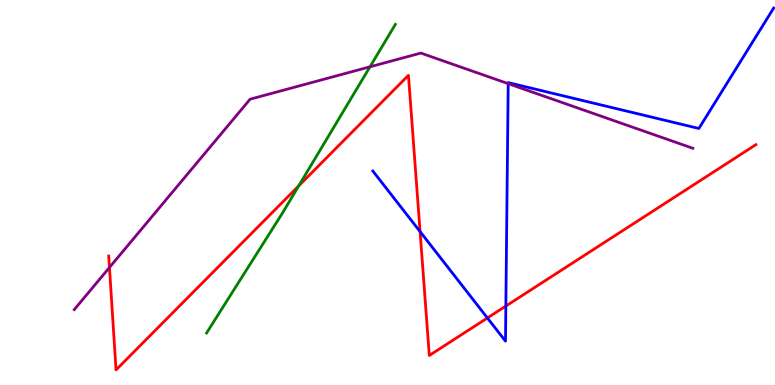[{'lines': ['blue', 'red'], 'intersections': [{'x': 5.42, 'y': 3.98}, {'x': 6.29, 'y': 1.74}, {'x': 6.53, 'y': 2.05}]}, {'lines': ['green', 'red'], 'intersections': [{'x': 3.85, 'y': 5.17}]}, {'lines': ['purple', 'red'], 'intersections': [{'x': 1.41, 'y': 3.05}]}, {'lines': ['blue', 'green'], 'intersections': []}, {'lines': ['blue', 'purple'], 'intersections': [{'x': 6.56, 'y': 7.83}]}, {'lines': ['green', 'purple'], 'intersections': [{'x': 4.77, 'y': 8.26}]}]